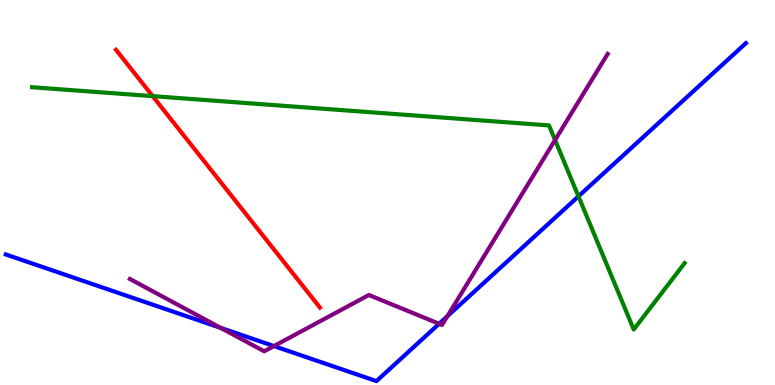[{'lines': ['blue', 'red'], 'intersections': []}, {'lines': ['green', 'red'], 'intersections': [{'x': 1.97, 'y': 7.5}]}, {'lines': ['purple', 'red'], 'intersections': []}, {'lines': ['blue', 'green'], 'intersections': [{'x': 7.46, 'y': 4.9}]}, {'lines': ['blue', 'purple'], 'intersections': [{'x': 2.85, 'y': 1.48}, {'x': 3.53, 'y': 1.01}, {'x': 5.67, 'y': 1.59}, {'x': 5.77, 'y': 1.79}]}, {'lines': ['green', 'purple'], 'intersections': [{'x': 7.16, 'y': 6.36}]}]